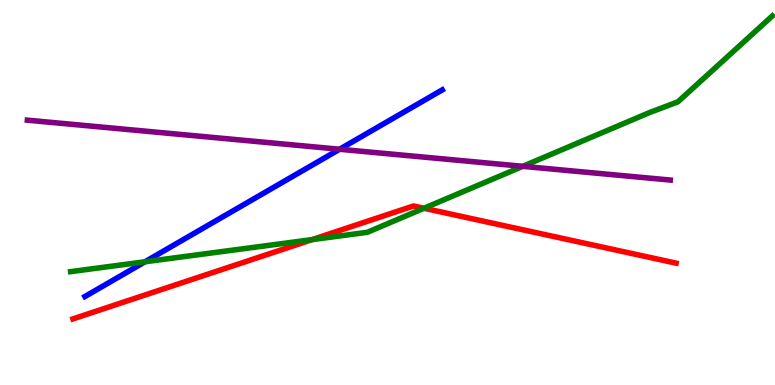[{'lines': ['blue', 'red'], 'intersections': []}, {'lines': ['green', 'red'], 'intersections': [{'x': 4.03, 'y': 3.78}, {'x': 5.47, 'y': 4.59}]}, {'lines': ['purple', 'red'], 'intersections': []}, {'lines': ['blue', 'green'], 'intersections': [{'x': 1.87, 'y': 3.2}]}, {'lines': ['blue', 'purple'], 'intersections': [{'x': 4.38, 'y': 6.12}]}, {'lines': ['green', 'purple'], 'intersections': [{'x': 6.75, 'y': 5.68}]}]